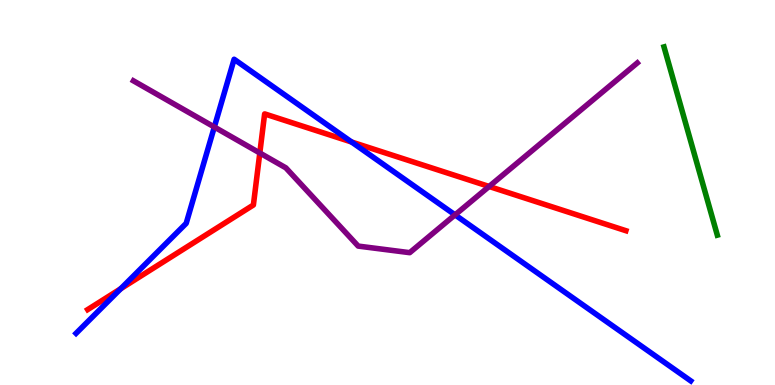[{'lines': ['blue', 'red'], 'intersections': [{'x': 1.56, 'y': 2.5}, {'x': 4.54, 'y': 6.31}]}, {'lines': ['green', 'red'], 'intersections': []}, {'lines': ['purple', 'red'], 'intersections': [{'x': 3.35, 'y': 6.03}, {'x': 6.31, 'y': 5.16}]}, {'lines': ['blue', 'green'], 'intersections': []}, {'lines': ['blue', 'purple'], 'intersections': [{'x': 2.77, 'y': 6.7}, {'x': 5.87, 'y': 4.42}]}, {'lines': ['green', 'purple'], 'intersections': []}]